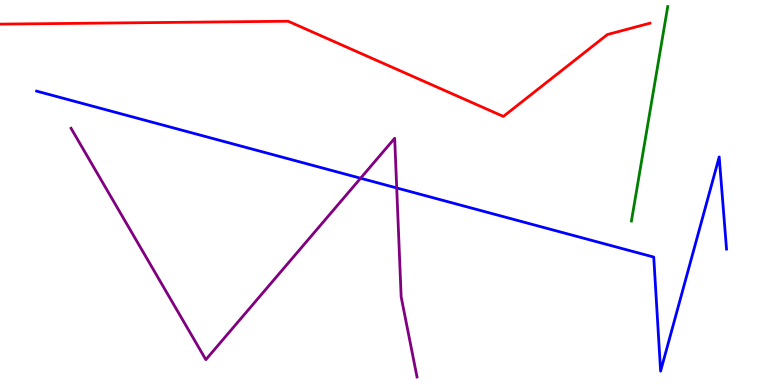[{'lines': ['blue', 'red'], 'intersections': []}, {'lines': ['green', 'red'], 'intersections': []}, {'lines': ['purple', 'red'], 'intersections': []}, {'lines': ['blue', 'green'], 'intersections': []}, {'lines': ['blue', 'purple'], 'intersections': [{'x': 4.65, 'y': 5.37}, {'x': 5.12, 'y': 5.12}]}, {'lines': ['green', 'purple'], 'intersections': []}]